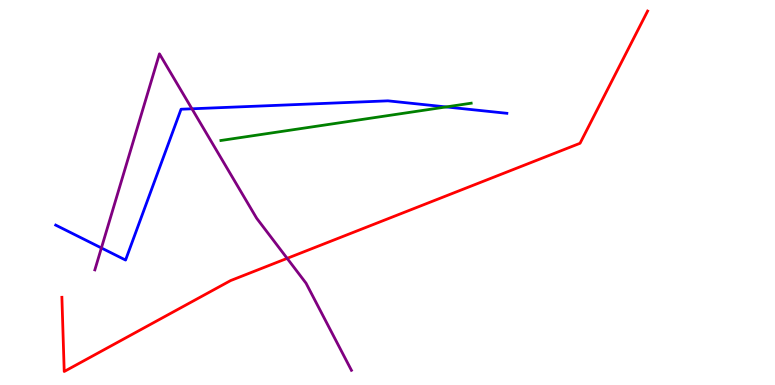[{'lines': ['blue', 'red'], 'intersections': []}, {'lines': ['green', 'red'], 'intersections': []}, {'lines': ['purple', 'red'], 'intersections': [{'x': 3.71, 'y': 3.29}]}, {'lines': ['blue', 'green'], 'intersections': [{'x': 5.76, 'y': 7.22}]}, {'lines': ['blue', 'purple'], 'intersections': [{'x': 1.31, 'y': 3.56}, {'x': 2.48, 'y': 7.17}]}, {'lines': ['green', 'purple'], 'intersections': []}]